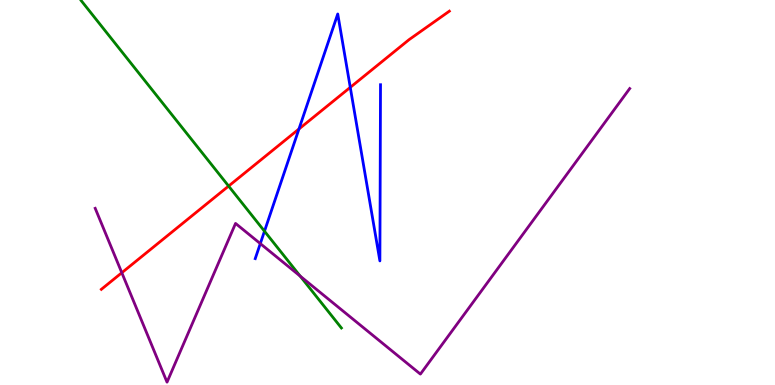[{'lines': ['blue', 'red'], 'intersections': [{'x': 3.86, 'y': 6.65}, {'x': 4.52, 'y': 7.73}]}, {'lines': ['green', 'red'], 'intersections': [{'x': 2.95, 'y': 5.17}]}, {'lines': ['purple', 'red'], 'intersections': [{'x': 1.57, 'y': 2.92}]}, {'lines': ['blue', 'green'], 'intersections': [{'x': 3.41, 'y': 3.99}]}, {'lines': ['blue', 'purple'], 'intersections': [{'x': 3.36, 'y': 3.67}]}, {'lines': ['green', 'purple'], 'intersections': [{'x': 3.87, 'y': 2.83}]}]